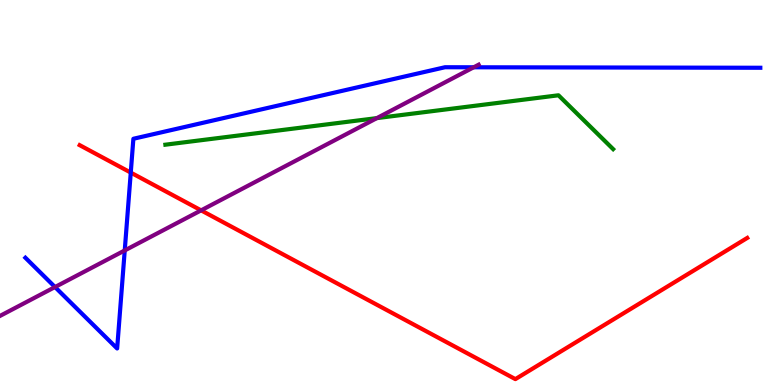[{'lines': ['blue', 'red'], 'intersections': [{'x': 1.69, 'y': 5.52}]}, {'lines': ['green', 'red'], 'intersections': []}, {'lines': ['purple', 'red'], 'intersections': [{'x': 2.59, 'y': 4.54}]}, {'lines': ['blue', 'green'], 'intersections': []}, {'lines': ['blue', 'purple'], 'intersections': [{'x': 0.71, 'y': 2.54}, {'x': 1.61, 'y': 3.49}, {'x': 6.11, 'y': 8.25}]}, {'lines': ['green', 'purple'], 'intersections': [{'x': 4.86, 'y': 6.93}]}]